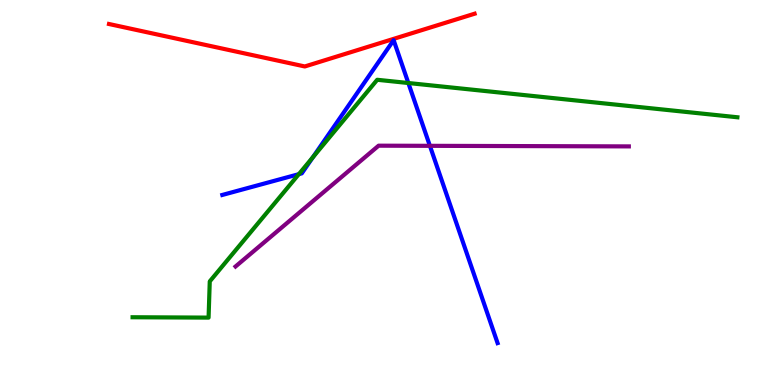[{'lines': ['blue', 'red'], 'intersections': []}, {'lines': ['green', 'red'], 'intersections': []}, {'lines': ['purple', 'red'], 'intersections': []}, {'lines': ['blue', 'green'], 'intersections': [{'x': 3.86, 'y': 5.48}, {'x': 4.04, 'y': 5.92}, {'x': 5.27, 'y': 7.84}]}, {'lines': ['blue', 'purple'], 'intersections': [{'x': 5.55, 'y': 6.21}]}, {'lines': ['green', 'purple'], 'intersections': []}]